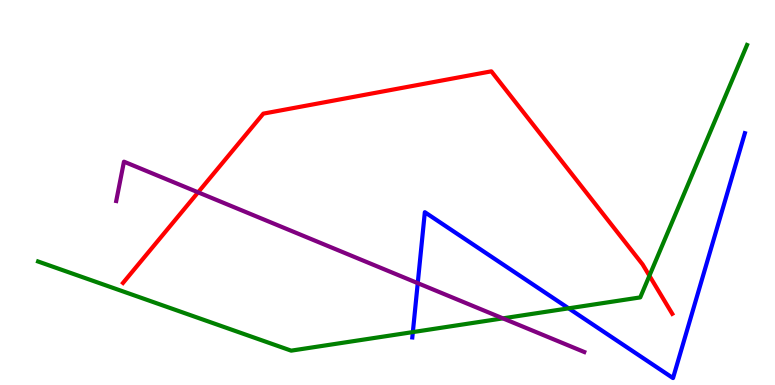[{'lines': ['blue', 'red'], 'intersections': []}, {'lines': ['green', 'red'], 'intersections': [{'x': 8.38, 'y': 2.84}]}, {'lines': ['purple', 'red'], 'intersections': [{'x': 2.56, 'y': 5.0}]}, {'lines': ['blue', 'green'], 'intersections': [{'x': 5.33, 'y': 1.37}, {'x': 7.34, 'y': 1.99}]}, {'lines': ['blue', 'purple'], 'intersections': [{'x': 5.39, 'y': 2.65}]}, {'lines': ['green', 'purple'], 'intersections': [{'x': 6.49, 'y': 1.73}]}]